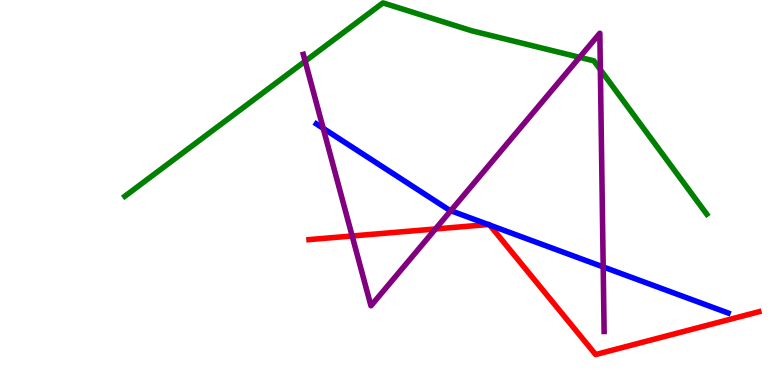[{'lines': ['blue', 'red'], 'intersections': [{'x': 6.3, 'y': 4.17}, {'x': 6.32, 'y': 4.15}]}, {'lines': ['green', 'red'], 'intersections': []}, {'lines': ['purple', 'red'], 'intersections': [{'x': 4.54, 'y': 3.87}, {'x': 5.62, 'y': 4.05}]}, {'lines': ['blue', 'green'], 'intersections': []}, {'lines': ['blue', 'purple'], 'intersections': [{'x': 4.17, 'y': 6.67}, {'x': 5.82, 'y': 4.53}, {'x': 7.78, 'y': 3.07}]}, {'lines': ['green', 'purple'], 'intersections': [{'x': 3.94, 'y': 8.41}, {'x': 7.48, 'y': 8.51}, {'x': 7.75, 'y': 8.19}]}]